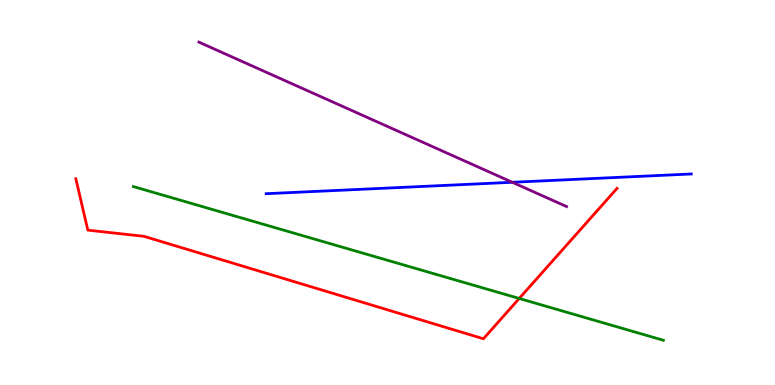[{'lines': ['blue', 'red'], 'intersections': []}, {'lines': ['green', 'red'], 'intersections': [{'x': 6.7, 'y': 2.25}]}, {'lines': ['purple', 'red'], 'intersections': []}, {'lines': ['blue', 'green'], 'intersections': []}, {'lines': ['blue', 'purple'], 'intersections': [{'x': 6.61, 'y': 5.27}]}, {'lines': ['green', 'purple'], 'intersections': []}]